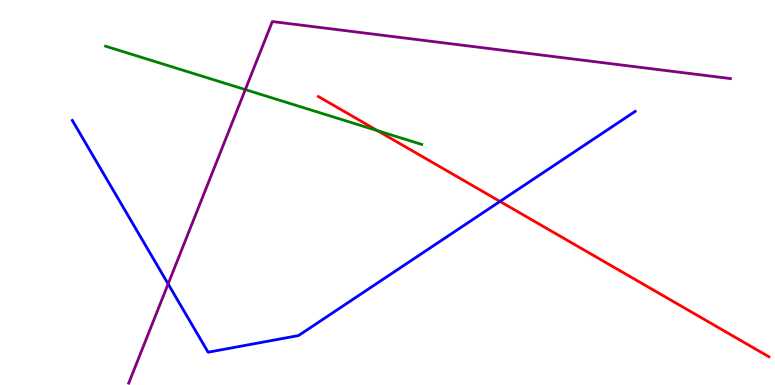[{'lines': ['blue', 'red'], 'intersections': [{'x': 6.45, 'y': 4.77}]}, {'lines': ['green', 'red'], 'intersections': [{'x': 4.87, 'y': 6.61}]}, {'lines': ['purple', 'red'], 'intersections': []}, {'lines': ['blue', 'green'], 'intersections': []}, {'lines': ['blue', 'purple'], 'intersections': [{'x': 2.17, 'y': 2.62}]}, {'lines': ['green', 'purple'], 'intersections': [{'x': 3.17, 'y': 7.67}]}]